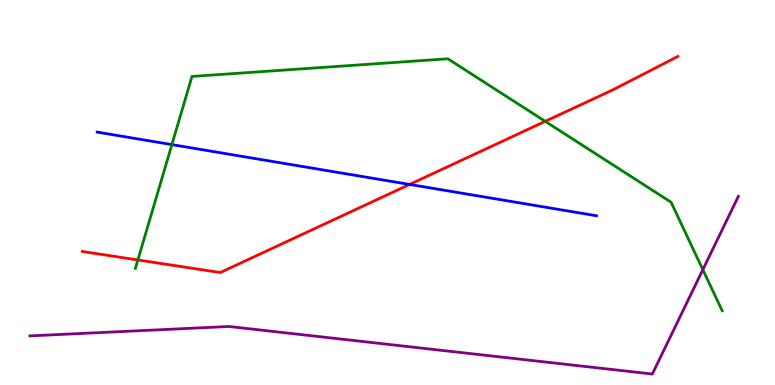[{'lines': ['blue', 'red'], 'intersections': [{'x': 5.29, 'y': 5.21}]}, {'lines': ['green', 'red'], 'intersections': [{'x': 1.78, 'y': 3.25}, {'x': 7.03, 'y': 6.85}]}, {'lines': ['purple', 'red'], 'intersections': []}, {'lines': ['blue', 'green'], 'intersections': [{'x': 2.22, 'y': 6.24}]}, {'lines': ['blue', 'purple'], 'intersections': []}, {'lines': ['green', 'purple'], 'intersections': [{'x': 9.07, 'y': 2.99}]}]